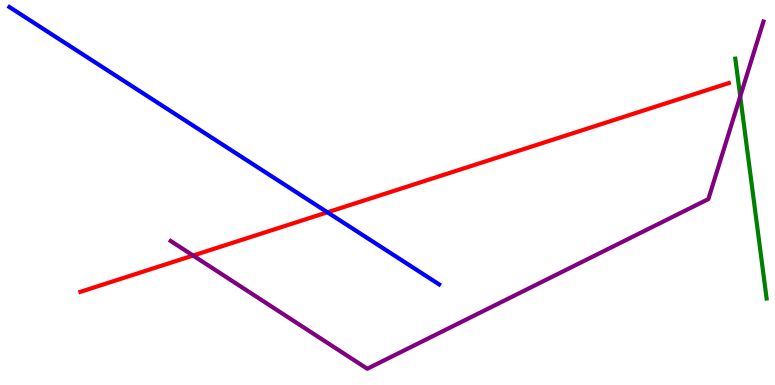[{'lines': ['blue', 'red'], 'intersections': [{'x': 4.22, 'y': 4.49}]}, {'lines': ['green', 'red'], 'intersections': []}, {'lines': ['purple', 'red'], 'intersections': [{'x': 2.49, 'y': 3.36}]}, {'lines': ['blue', 'green'], 'intersections': []}, {'lines': ['blue', 'purple'], 'intersections': []}, {'lines': ['green', 'purple'], 'intersections': [{'x': 9.55, 'y': 7.5}]}]